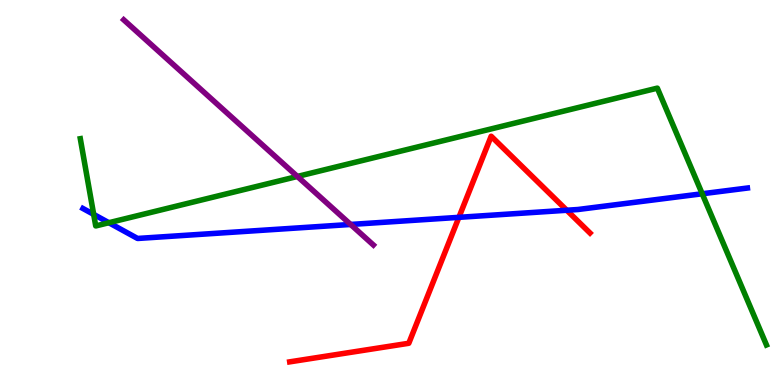[{'lines': ['blue', 'red'], 'intersections': [{'x': 5.92, 'y': 4.35}, {'x': 7.31, 'y': 4.54}]}, {'lines': ['green', 'red'], 'intersections': []}, {'lines': ['purple', 'red'], 'intersections': []}, {'lines': ['blue', 'green'], 'intersections': [{'x': 1.21, 'y': 4.43}, {'x': 1.4, 'y': 4.22}, {'x': 9.06, 'y': 4.97}]}, {'lines': ['blue', 'purple'], 'intersections': [{'x': 4.52, 'y': 4.17}]}, {'lines': ['green', 'purple'], 'intersections': [{'x': 3.84, 'y': 5.42}]}]